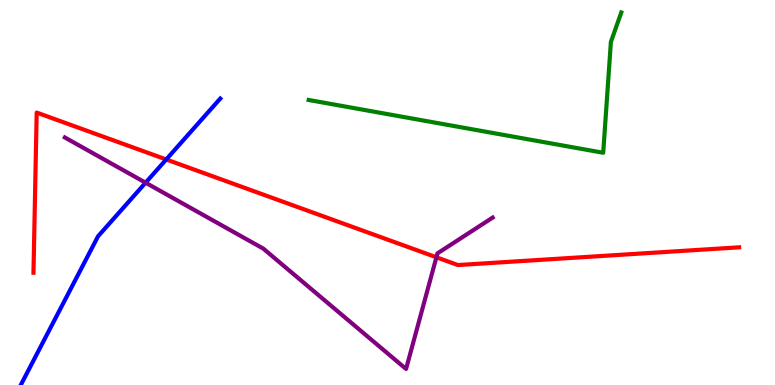[{'lines': ['blue', 'red'], 'intersections': [{'x': 2.14, 'y': 5.86}]}, {'lines': ['green', 'red'], 'intersections': []}, {'lines': ['purple', 'red'], 'intersections': [{'x': 5.63, 'y': 3.32}]}, {'lines': ['blue', 'green'], 'intersections': []}, {'lines': ['blue', 'purple'], 'intersections': [{'x': 1.88, 'y': 5.25}]}, {'lines': ['green', 'purple'], 'intersections': []}]